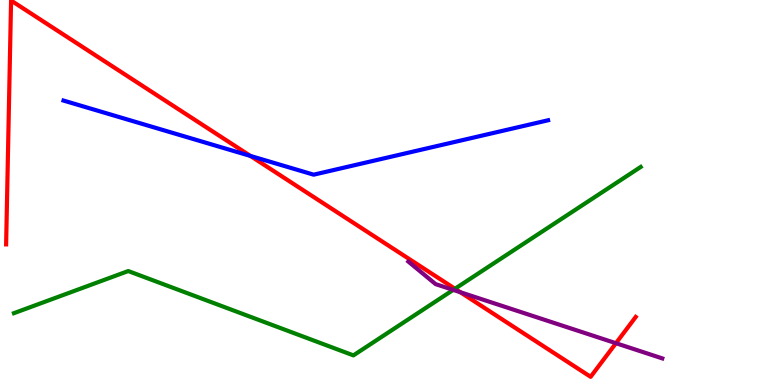[{'lines': ['blue', 'red'], 'intersections': [{'x': 3.23, 'y': 5.95}]}, {'lines': ['green', 'red'], 'intersections': [{'x': 5.87, 'y': 2.5}]}, {'lines': ['purple', 'red'], 'intersections': [{'x': 5.94, 'y': 2.41}, {'x': 7.95, 'y': 1.09}]}, {'lines': ['blue', 'green'], 'intersections': []}, {'lines': ['blue', 'purple'], 'intersections': []}, {'lines': ['green', 'purple'], 'intersections': [{'x': 5.85, 'y': 2.47}]}]